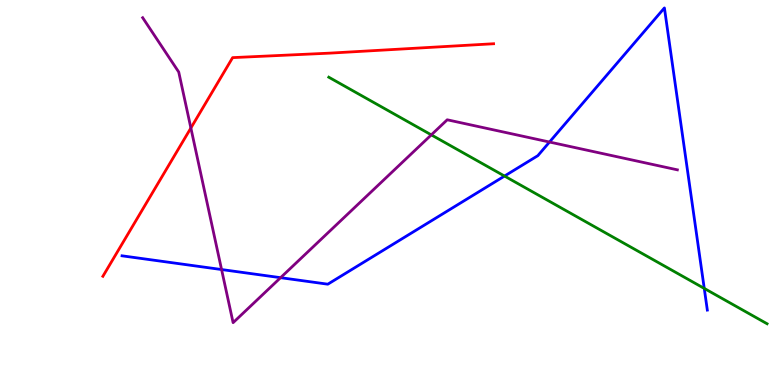[{'lines': ['blue', 'red'], 'intersections': []}, {'lines': ['green', 'red'], 'intersections': []}, {'lines': ['purple', 'red'], 'intersections': [{'x': 2.46, 'y': 6.68}]}, {'lines': ['blue', 'green'], 'intersections': [{'x': 6.51, 'y': 5.43}, {'x': 9.09, 'y': 2.51}]}, {'lines': ['blue', 'purple'], 'intersections': [{'x': 2.86, 'y': 3.0}, {'x': 3.62, 'y': 2.79}, {'x': 7.09, 'y': 6.31}]}, {'lines': ['green', 'purple'], 'intersections': [{'x': 5.57, 'y': 6.5}]}]